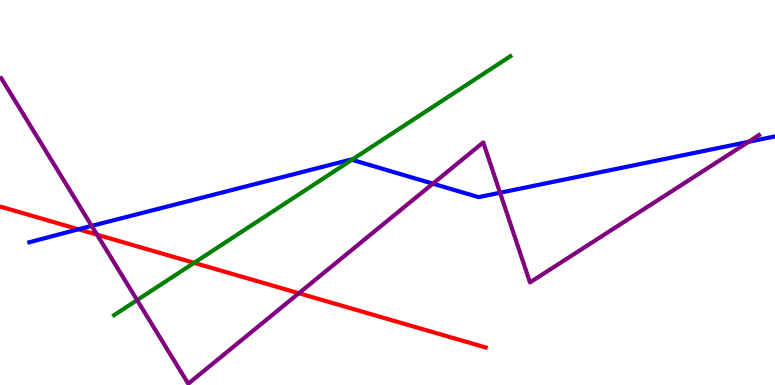[{'lines': ['blue', 'red'], 'intersections': [{'x': 1.01, 'y': 4.05}]}, {'lines': ['green', 'red'], 'intersections': [{'x': 2.5, 'y': 3.17}]}, {'lines': ['purple', 'red'], 'intersections': [{'x': 1.25, 'y': 3.9}, {'x': 3.86, 'y': 2.38}]}, {'lines': ['blue', 'green'], 'intersections': [{'x': 4.54, 'y': 5.85}]}, {'lines': ['blue', 'purple'], 'intersections': [{'x': 1.18, 'y': 4.13}, {'x': 5.59, 'y': 5.23}, {'x': 6.45, 'y': 4.99}, {'x': 9.66, 'y': 6.32}]}, {'lines': ['green', 'purple'], 'intersections': [{'x': 1.77, 'y': 2.21}]}]